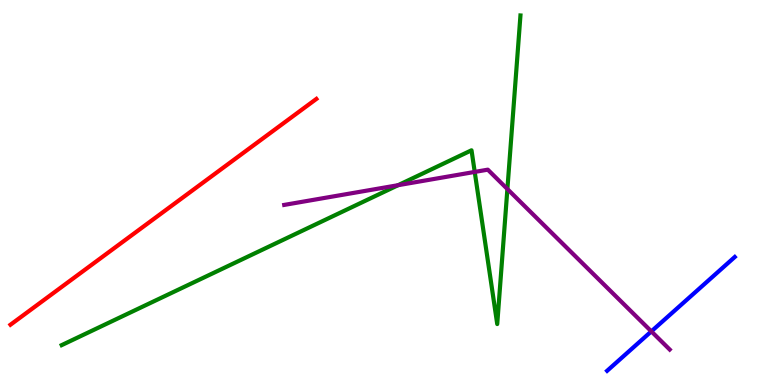[{'lines': ['blue', 'red'], 'intersections': []}, {'lines': ['green', 'red'], 'intersections': []}, {'lines': ['purple', 'red'], 'intersections': []}, {'lines': ['blue', 'green'], 'intersections': []}, {'lines': ['blue', 'purple'], 'intersections': [{'x': 8.4, 'y': 1.39}]}, {'lines': ['green', 'purple'], 'intersections': [{'x': 5.14, 'y': 5.19}, {'x': 6.13, 'y': 5.53}, {'x': 6.55, 'y': 5.09}]}]